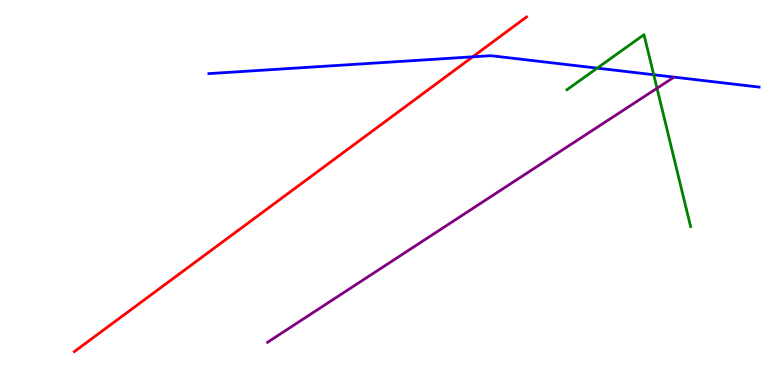[{'lines': ['blue', 'red'], 'intersections': [{'x': 6.1, 'y': 8.52}]}, {'lines': ['green', 'red'], 'intersections': []}, {'lines': ['purple', 'red'], 'intersections': []}, {'lines': ['blue', 'green'], 'intersections': [{'x': 7.71, 'y': 8.23}, {'x': 8.44, 'y': 8.06}]}, {'lines': ['blue', 'purple'], 'intersections': []}, {'lines': ['green', 'purple'], 'intersections': [{'x': 8.48, 'y': 7.71}]}]